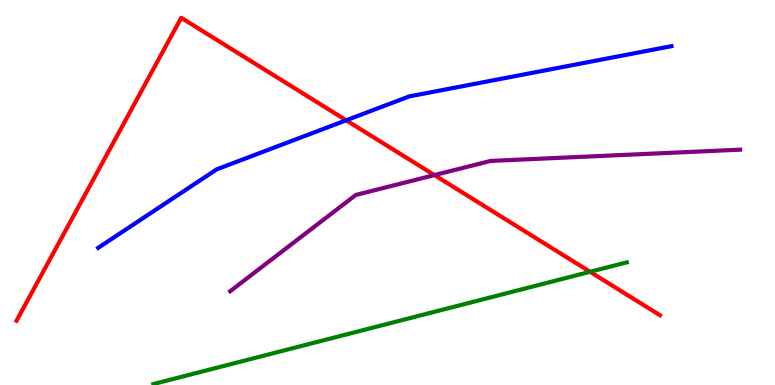[{'lines': ['blue', 'red'], 'intersections': [{'x': 4.47, 'y': 6.88}]}, {'lines': ['green', 'red'], 'intersections': [{'x': 7.61, 'y': 2.94}]}, {'lines': ['purple', 'red'], 'intersections': [{'x': 5.61, 'y': 5.45}]}, {'lines': ['blue', 'green'], 'intersections': []}, {'lines': ['blue', 'purple'], 'intersections': []}, {'lines': ['green', 'purple'], 'intersections': []}]